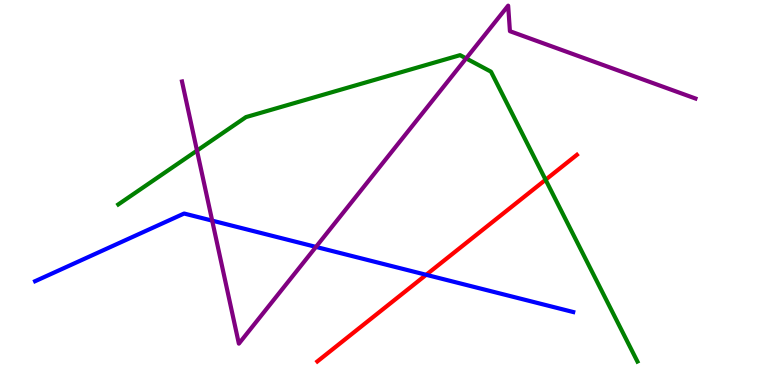[{'lines': ['blue', 'red'], 'intersections': [{'x': 5.5, 'y': 2.86}]}, {'lines': ['green', 'red'], 'intersections': [{'x': 7.04, 'y': 5.33}]}, {'lines': ['purple', 'red'], 'intersections': []}, {'lines': ['blue', 'green'], 'intersections': []}, {'lines': ['blue', 'purple'], 'intersections': [{'x': 2.74, 'y': 4.27}, {'x': 4.08, 'y': 3.59}]}, {'lines': ['green', 'purple'], 'intersections': [{'x': 2.54, 'y': 6.09}, {'x': 6.01, 'y': 8.48}]}]